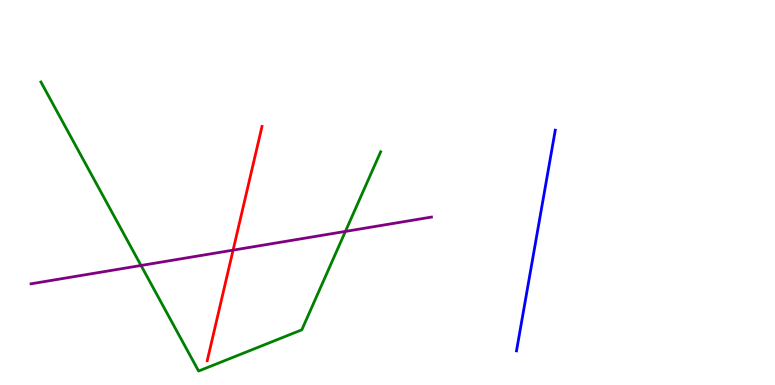[{'lines': ['blue', 'red'], 'intersections': []}, {'lines': ['green', 'red'], 'intersections': []}, {'lines': ['purple', 'red'], 'intersections': [{'x': 3.01, 'y': 3.5}]}, {'lines': ['blue', 'green'], 'intersections': []}, {'lines': ['blue', 'purple'], 'intersections': []}, {'lines': ['green', 'purple'], 'intersections': [{'x': 1.82, 'y': 3.1}, {'x': 4.46, 'y': 3.99}]}]